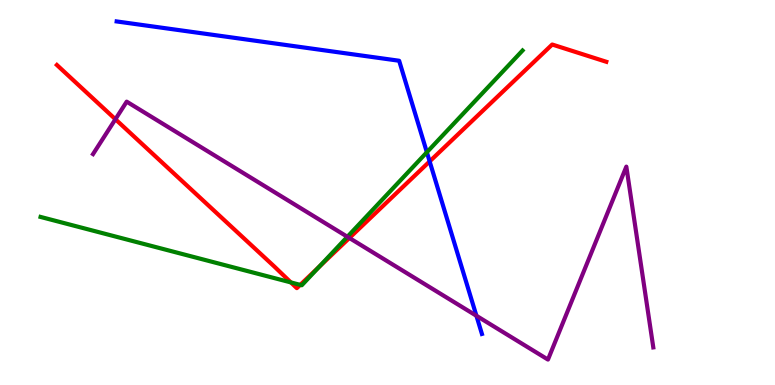[{'lines': ['blue', 'red'], 'intersections': [{'x': 5.54, 'y': 5.81}]}, {'lines': ['green', 'red'], 'intersections': [{'x': 3.75, 'y': 2.66}, {'x': 3.87, 'y': 2.6}, {'x': 4.11, 'y': 3.06}]}, {'lines': ['purple', 'red'], 'intersections': [{'x': 1.49, 'y': 6.9}, {'x': 4.51, 'y': 3.82}]}, {'lines': ['blue', 'green'], 'intersections': [{'x': 5.51, 'y': 6.05}]}, {'lines': ['blue', 'purple'], 'intersections': [{'x': 6.15, 'y': 1.8}]}, {'lines': ['green', 'purple'], 'intersections': [{'x': 4.48, 'y': 3.85}]}]